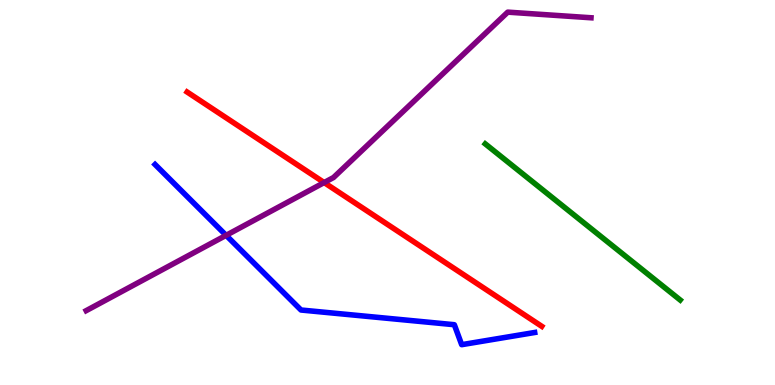[{'lines': ['blue', 'red'], 'intersections': []}, {'lines': ['green', 'red'], 'intersections': []}, {'lines': ['purple', 'red'], 'intersections': [{'x': 4.18, 'y': 5.26}]}, {'lines': ['blue', 'green'], 'intersections': []}, {'lines': ['blue', 'purple'], 'intersections': [{'x': 2.92, 'y': 3.89}]}, {'lines': ['green', 'purple'], 'intersections': []}]